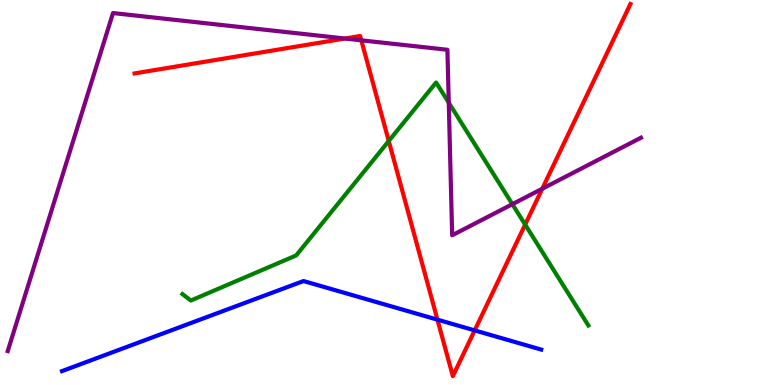[{'lines': ['blue', 'red'], 'intersections': [{'x': 5.64, 'y': 1.7}, {'x': 6.12, 'y': 1.42}]}, {'lines': ['green', 'red'], 'intersections': [{'x': 5.02, 'y': 6.34}, {'x': 6.78, 'y': 4.17}]}, {'lines': ['purple', 'red'], 'intersections': [{'x': 4.45, 'y': 9.0}, {'x': 4.66, 'y': 8.95}, {'x': 7.0, 'y': 5.1}]}, {'lines': ['blue', 'green'], 'intersections': []}, {'lines': ['blue', 'purple'], 'intersections': []}, {'lines': ['green', 'purple'], 'intersections': [{'x': 5.79, 'y': 7.33}, {'x': 6.61, 'y': 4.7}]}]